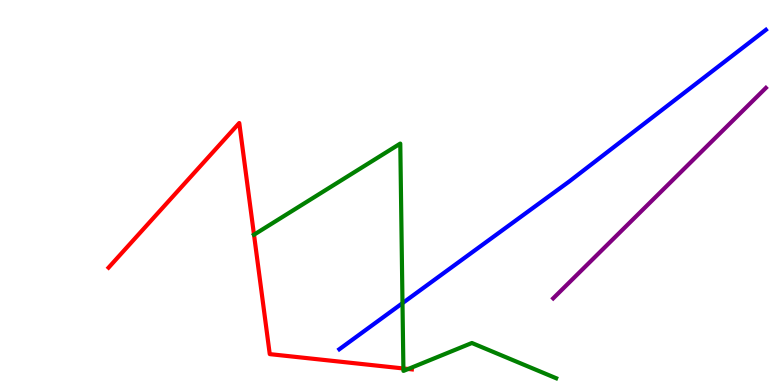[{'lines': ['blue', 'red'], 'intersections': []}, {'lines': ['green', 'red'], 'intersections': [{'x': 3.28, 'y': 3.9}, {'x': 5.21, 'y': 0.429}, {'x': 5.27, 'y': 0.416}]}, {'lines': ['purple', 'red'], 'intersections': []}, {'lines': ['blue', 'green'], 'intersections': [{'x': 5.19, 'y': 2.13}]}, {'lines': ['blue', 'purple'], 'intersections': []}, {'lines': ['green', 'purple'], 'intersections': []}]